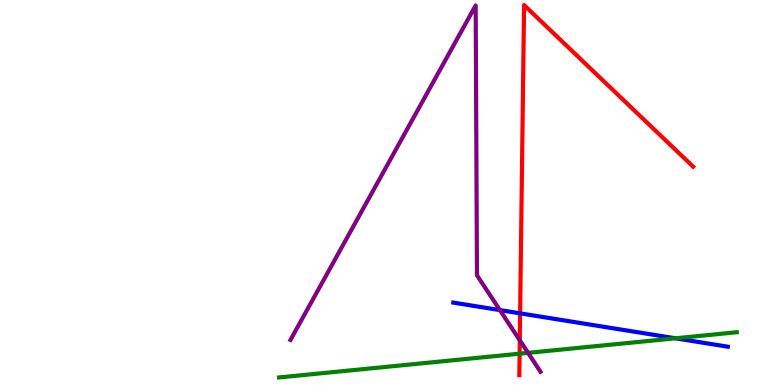[{'lines': ['blue', 'red'], 'intersections': [{'x': 6.71, 'y': 1.86}]}, {'lines': ['green', 'red'], 'intersections': [{'x': 6.7, 'y': 0.813}]}, {'lines': ['purple', 'red'], 'intersections': [{'x': 6.71, 'y': 1.16}]}, {'lines': ['blue', 'green'], 'intersections': [{'x': 8.71, 'y': 1.21}]}, {'lines': ['blue', 'purple'], 'intersections': [{'x': 6.45, 'y': 1.95}]}, {'lines': ['green', 'purple'], 'intersections': [{'x': 6.81, 'y': 0.835}]}]